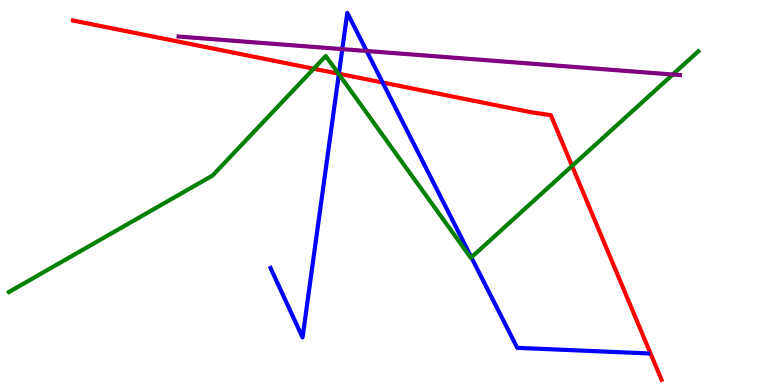[{'lines': ['blue', 'red'], 'intersections': [{'x': 4.37, 'y': 8.08}, {'x': 4.94, 'y': 7.86}]}, {'lines': ['green', 'red'], 'intersections': [{'x': 4.05, 'y': 8.21}, {'x': 4.37, 'y': 8.09}, {'x': 7.38, 'y': 5.69}]}, {'lines': ['purple', 'red'], 'intersections': []}, {'lines': ['blue', 'green'], 'intersections': [{'x': 4.37, 'y': 8.07}, {'x': 6.08, 'y': 3.32}]}, {'lines': ['blue', 'purple'], 'intersections': [{'x': 4.42, 'y': 8.72}, {'x': 4.73, 'y': 8.68}]}, {'lines': ['green', 'purple'], 'intersections': [{'x': 8.68, 'y': 8.06}]}]